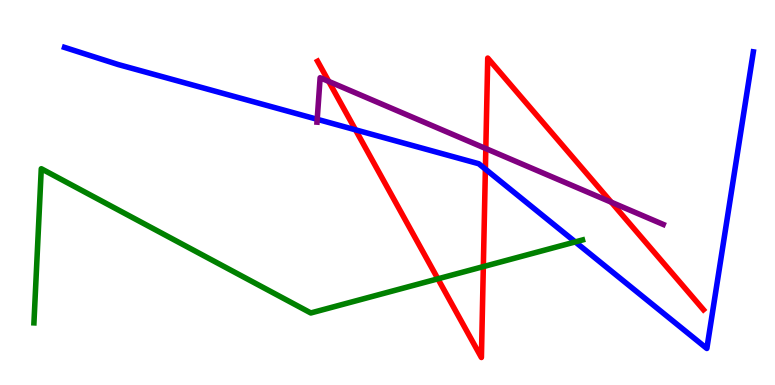[{'lines': ['blue', 'red'], 'intersections': [{'x': 4.59, 'y': 6.63}, {'x': 6.26, 'y': 5.61}]}, {'lines': ['green', 'red'], 'intersections': [{'x': 5.65, 'y': 2.76}, {'x': 6.24, 'y': 3.07}]}, {'lines': ['purple', 'red'], 'intersections': [{'x': 4.24, 'y': 7.89}, {'x': 6.27, 'y': 6.14}, {'x': 7.89, 'y': 4.75}]}, {'lines': ['blue', 'green'], 'intersections': [{'x': 7.42, 'y': 3.72}]}, {'lines': ['blue', 'purple'], 'intersections': [{'x': 4.09, 'y': 6.9}]}, {'lines': ['green', 'purple'], 'intersections': []}]